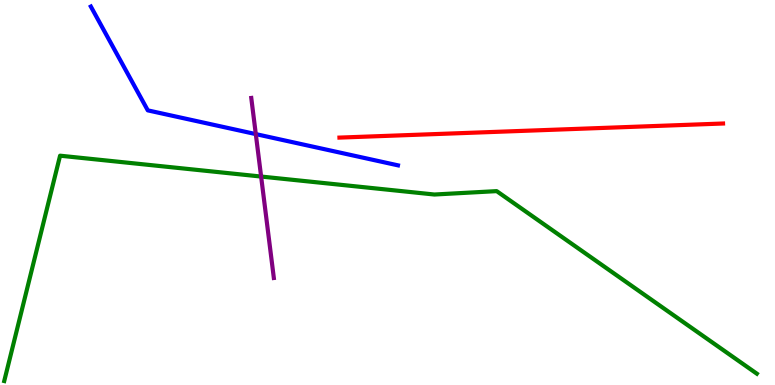[{'lines': ['blue', 'red'], 'intersections': []}, {'lines': ['green', 'red'], 'intersections': []}, {'lines': ['purple', 'red'], 'intersections': []}, {'lines': ['blue', 'green'], 'intersections': []}, {'lines': ['blue', 'purple'], 'intersections': [{'x': 3.3, 'y': 6.52}]}, {'lines': ['green', 'purple'], 'intersections': [{'x': 3.37, 'y': 5.41}]}]